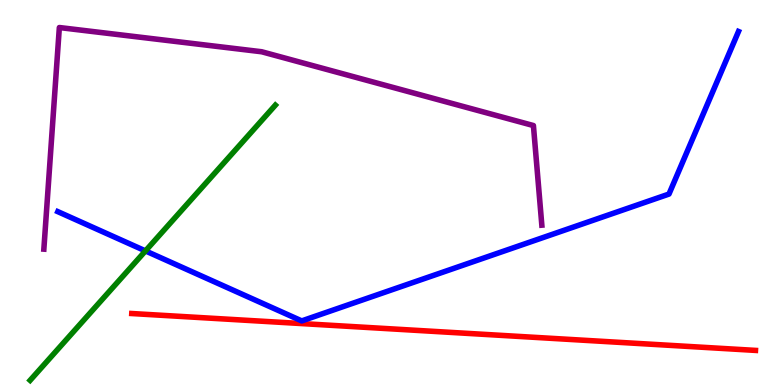[{'lines': ['blue', 'red'], 'intersections': []}, {'lines': ['green', 'red'], 'intersections': []}, {'lines': ['purple', 'red'], 'intersections': []}, {'lines': ['blue', 'green'], 'intersections': [{'x': 1.88, 'y': 3.48}]}, {'lines': ['blue', 'purple'], 'intersections': []}, {'lines': ['green', 'purple'], 'intersections': []}]